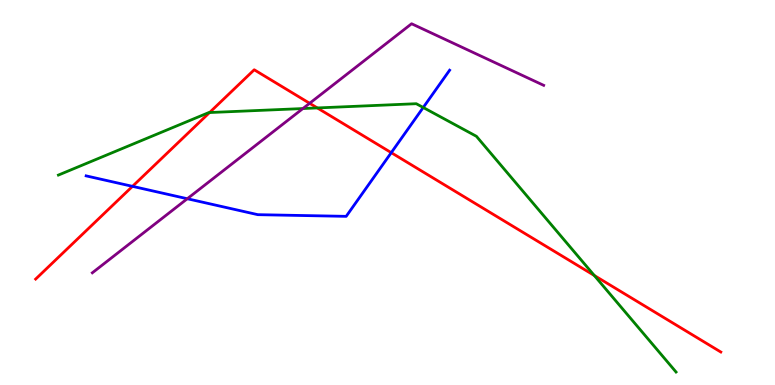[{'lines': ['blue', 'red'], 'intersections': [{'x': 1.71, 'y': 5.16}, {'x': 5.05, 'y': 6.03}]}, {'lines': ['green', 'red'], 'intersections': [{'x': 2.7, 'y': 7.08}, {'x': 4.09, 'y': 7.2}, {'x': 7.67, 'y': 2.84}]}, {'lines': ['purple', 'red'], 'intersections': [{'x': 4.0, 'y': 7.32}]}, {'lines': ['blue', 'green'], 'intersections': [{'x': 5.46, 'y': 7.21}]}, {'lines': ['blue', 'purple'], 'intersections': [{'x': 2.42, 'y': 4.84}]}, {'lines': ['green', 'purple'], 'intersections': [{'x': 3.91, 'y': 7.18}]}]